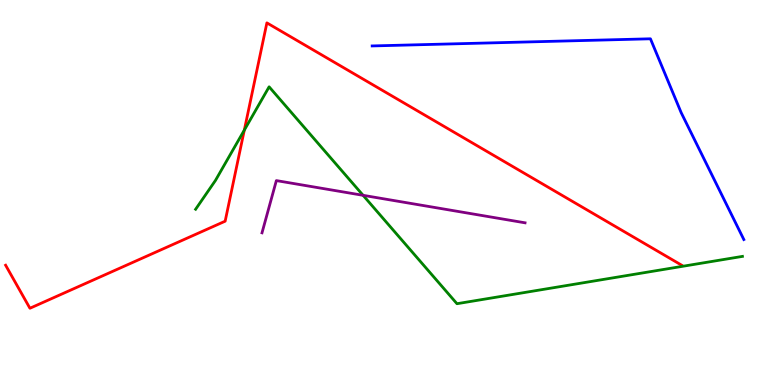[{'lines': ['blue', 'red'], 'intersections': []}, {'lines': ['green', 'red'], 'intersections': [{'x': 3.15, 'y': 6.62}]}, {'lines': ['purple', 'red'], 'intersections': []}, {'lines': ['blue', 'green'], 'intersections': []}, {'lines': ['blue', 'purple'], 'intersections': []}, {'lines': ['green', 'purple'], 'intersections': [{'x': 4.69, 'y': 4.93}]}]